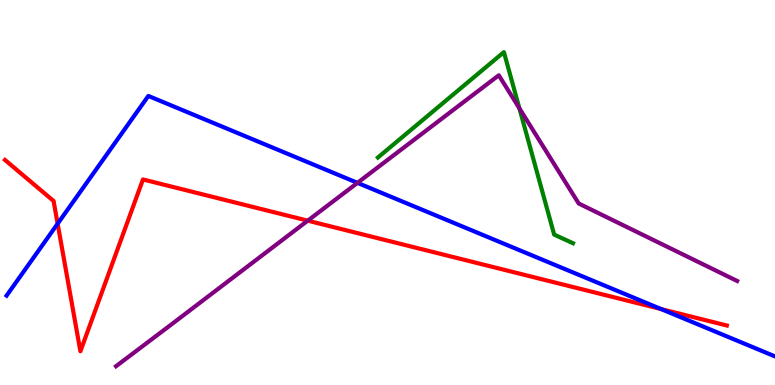[{'lines': ['blue', 'red'], 'intersections': [{'x': 0.744, 'y': 4.19}, {'x': 8.53, 'y': 1.97}]}, {'lines': ['green', 'red'], 'intersections': []}, {'lines': ['purple', 'red'], 'intersections': [{'x': 3.97, 'y': 4.27}]}, {'lines': ['blue', 'green'], 'intersections': []}, {'lines': ['blue', 'purple'], 'intersections': [{'x': 4.61, 'y': 5.25}]}, {'lines': ['green', 'purple'], 'intersections': [{'x': 6.7, 'y': 7.19}]}]